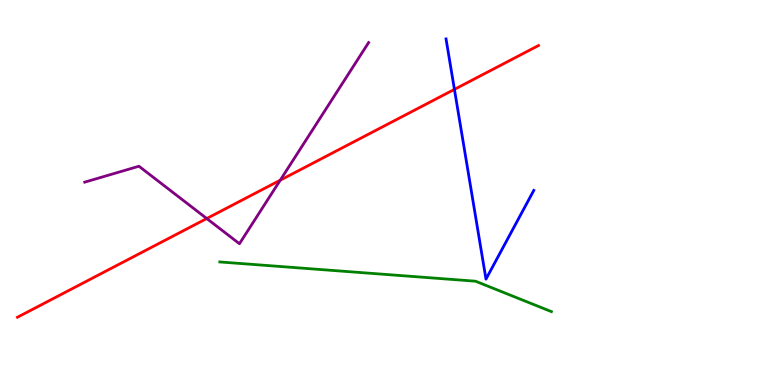[{'lines': ['blue', 'red'], 'intersections': [{'x': 5.86, 'y': 7.68}]}, {'lines': ['green', 'red'], 'intersections': []}, {'lines': ['purple', 'red'], 'intersections': [{'x': 2.67, 'y': 4.32}, {'x': 3.62, 'y': 5.32}]}, {'lines': ['blue', 'green'], 'intersections': []}, {'lines': ['blue', 'purple'], 'intersections': []}, {'lines': ['green', 'purple'], 'intersections': []}]